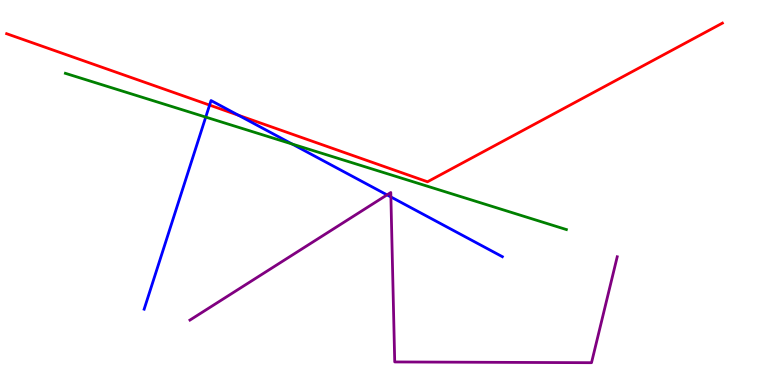[{'lines': ['blue', 'red'], 'intersections': [{'x': 2.7, 'y': 7.27}, {'x': 3.08, 'y': 7.01}]}, {'lines': ['green', 'red'], 'intersections': []}, {'lines': ['purple', 'red'], 'intersections': []}, {'lines': ['blue', 'green'], 'intersections': [{'x': 2.65, 'y': 6.96}, {'x': 3.77, 'y': 6.26}]}, {'lines': ['blue', 'purple'], 'intersections': [{'x': 4.99, 'y': 4.94}, {'x': 5.04, 'y': 4.88}]}, {'lines': ['green', 'purple'], 'intersections': []}]